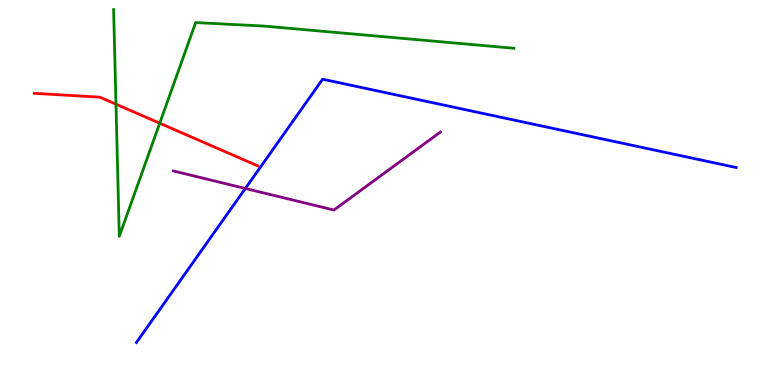[{'lines': ['blue', 'red'], 'intersections': []}, {'lines': ['green', 'red'], 'intersections': [{'x': 1.5, 'y': 7.29}, {'x': 2.06, 'y': 6.8}]}, {'lines': ['purple', 'red'], 'intersections': []}, {'lines': ['blue', 'green'], 'intersections': []}, {'lines': ['blue', 'purple'], 'intersections': [{'x': 3.17, 'y': 5.1}]}, {'lines': ['green', 'purple'], 'intersections': []}]